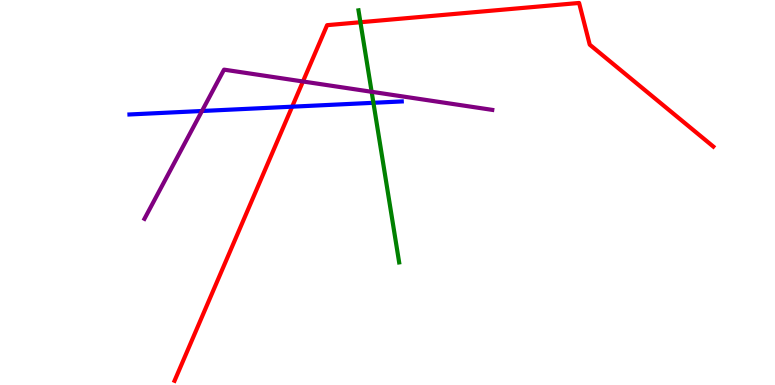[{'lines': ['blue', 'red'], 'intersections': [{'x': 3.77, 'y': 7.23}]}, {'lines': ['green', 'red'], 'intersections': [{'x': 4.65, 'y': 9.42}]}, {'lines': ['purple', 'red'], 'intersections': [{'x': 3.91, 'y': 7.88}]}, {'lines': ['blue', 'green'], 'intersections': [{'x': 4.82, 'y': 7.33}]}, {'lines': ['blue', 'purple'], 'intersections': [{'x': 2.61, 'y': 7.12}]}, {'lines': ['green', 'purple'], 'intersections': [{'x': 4.8, 'y': 7.62}]}]